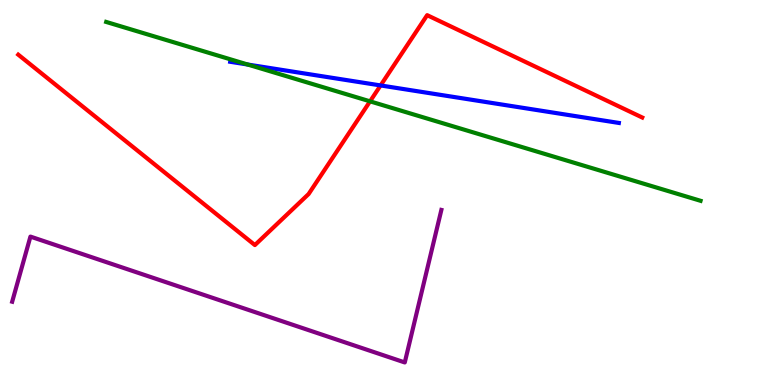[{'lines': ['blue', 'red'], 'intersections': [{'x': 4.91, 'y': 7.78}]}, {'lines': ['green', 'red'], 'intersections': [{'x': 4.77, 'y': 7.37}]}, {'lines': ['purple', 'red'], 'intersections': []}, {'lines': ['blue', 'green'], 'intersections': [{'x': 3.2, 'y': 8.32}]}, {'lines': ['blue', 'purple'], 'intersections': []}, {'lines': ['green', 'purple'], 'intersections': []}]